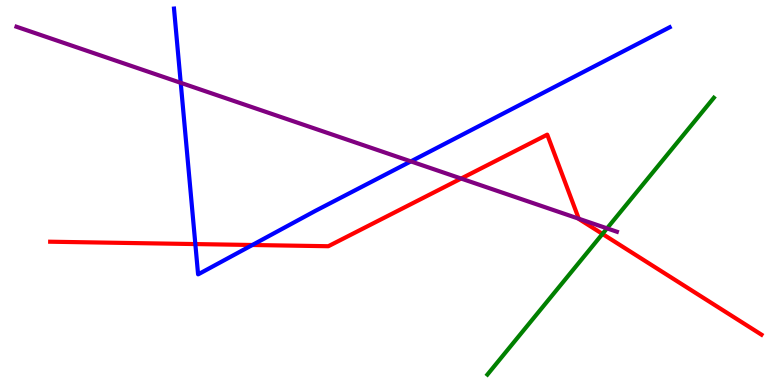[{'lines': ['blue', 'red'], 'intersections': [{'x': 2.52, 'y': 3.66}, {'x': 3.26, 'y': 3.64}]}, {'lines': ['green', 'red'], 'intersections': [{'x': 7.77, 'y': 3.92}]}, {'lines': ['purple', 'red'], 'intersections': [{'x': 5.95, 'y': 5.36}, {'x': 7.47, 'y': 4.32}]}, {'lines': ['blue', 'green'], 'intersections': []}, {'lines': ['blue', 'purple'], 'intersections': [{'x': 2.33, 'y': 7.85}, {'x': 5.3, 'y': 5.81}]}, {'lines': ['green', 'purple'], 'intersections': [{'x': 7.83, 'y': 4.07}]}]